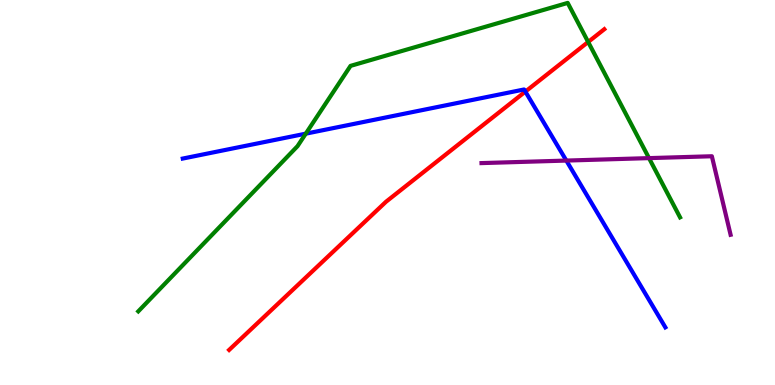[{'lines': ['blue', 'red'], 'intersections': [{'x': 6.78, 'y': 7.62}]}, {'lines': ['green', 'red'], 'intersections': [{'x': 7.59, 'y': 8.91}]}, {'lines': ['purple', 'red'], 'intersections': []}, {'lines': ['blue', 'green'], 'intersections': [{'x': 3.95, 'y': 6.53}]}, {'lines': ['blue', 'purple'], 'intersections': [{'x': 7.31, 'y': 5.83}]}, {'lines': ['green', 'purple'], 'intersections': [{'x': 8.37, 'y': 5.89}]}]